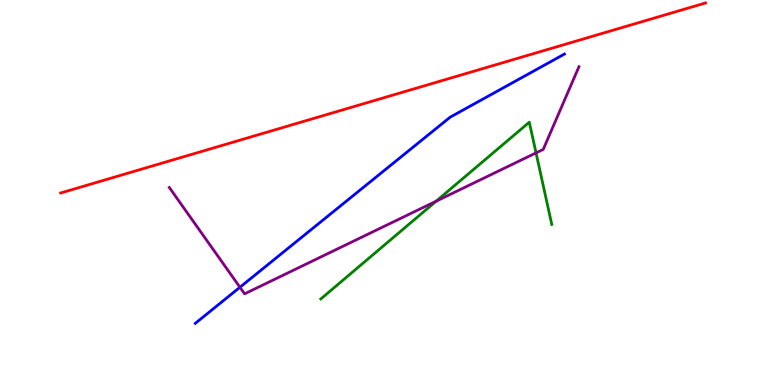[{'lines': ['blue', 'red'], 'intersections': []}, {'lines': ['green', 'red'], 'intersections': []}, {'lines': ['purple', 'red'], 'intersections': []}, {'lines': ['blue', 'green'], 'intersections': []}, {'lines': ['blue', 'purple'], 'intersections': [{'x': 3.1, 'y': 2.54}]}, {'lines': ['green', 'purple'], 'intersections': [{'x': 5.63, 'y': 4.77}, {'x': 6.92, 'y': 6.03}]}]